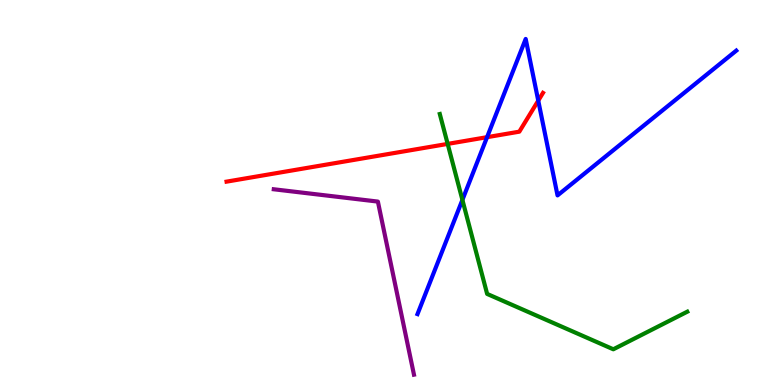[{'lines': ['blue', 'red'], 'intersections': [{'x': 6.28, 'y': 6.44}, {'x': 6.95, 'y': 7.39}]}, {'lines': ['green', 'red'], 'intersections': [{'x': 5.78, 'y': 6.26}]}, {'lines': ['purple', 'red'], 'intersections': []}, {'lines': ['blue', 'green'], 'intersections': [{'x': 5.97, 'y': 4.81}]}, {'lines': ['blue', 'purple'], 'intersections': []}, {'lines': ['green', 'purple'], 'intersections': []}]